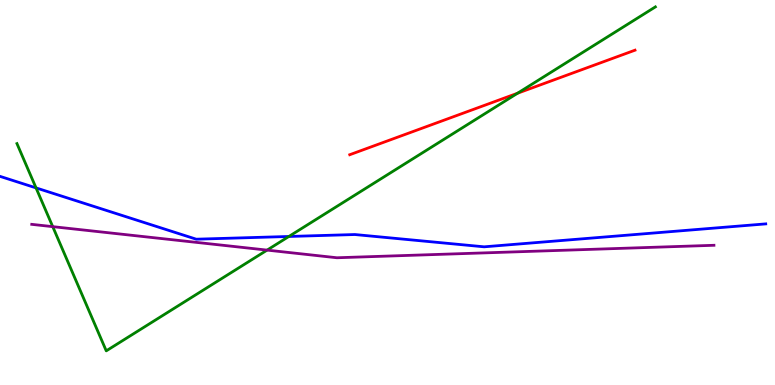[{'lines': ['blue', 'red'], 'intersections': []}, {'lines': ['green', 'red'], 'intersections': [{'x': 6.68, 'y': 7.58}]}, {'lines': ['purple', 'red'], 'intersections': []}, {'lines': ['blue', 'green'], 'intersections': [{'x': 0.465, 'y': 5.12}, {'x': 3.73, 'y': 3.86}]}, {'lines': ['blue', 'purple'], 'intersections': []}, {'lines': ['green', 'purple'], 'intersections': [{'x': 0.68, 'y': 4.11}, {'x': 3.45, 'y': 3.5}]}]